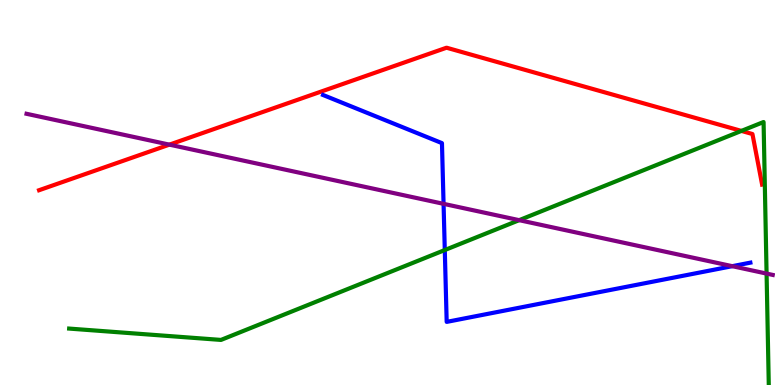[{'lines': ['blue', 'red'], 'intersections': []}, {'lines': ['green', 'red'], 'intersections': [{'x': 9.57, 'y': 6.6}]}, {'lines': ['purple', 'red'], 'intersections': [{'x': 2.19, 'y': 6.24}]}, {'lines': ['blue', 'green'], 'intersections': [{'x': 5.74, 'y': 3.51}]}, {'lines': ['blue', 'purple'], 'intersections': [{'x': 5.72, 'y': 4.71}, {'x': 9.45, 'y': 3.09}]}, {'lines': ['green', 'purple'], 'intersections': [{'x': 6.7, 'y': 4.28}, {'x': 9.89, 'y': 2.89}]}]